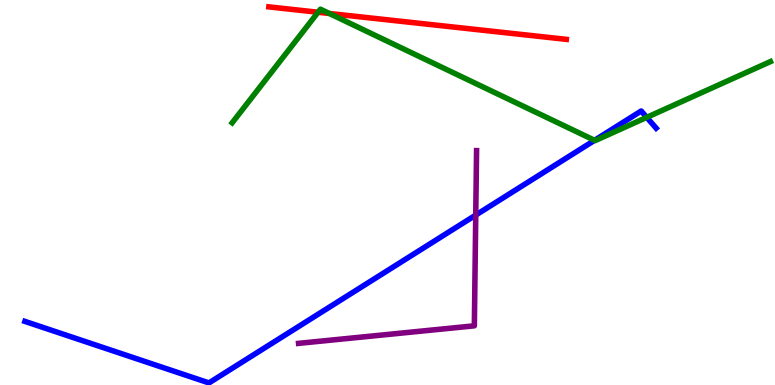[{'lines': ['blue', 'red'], 'intersections': []}, {'lines': ['green', 'red'], 'intersections': [{'x': 4.1, 'y': 9.68}, {'x': 4.25, 'y': 9.65}]}, {'lines': ['purple', 'red'], 'intersections': []}, {'lines': ['blue', 'green'], 'intersections': [{'x': 7.67, 'y': 6.36}, {'x': 8.35, 'y': 6.95}]}, {'lines': ['blue', 'purple'], 'intersections': [{'x': 6.14, 'y': 4.41}]}, {'lines': ['green', 'purple'], 'intersections': []}]